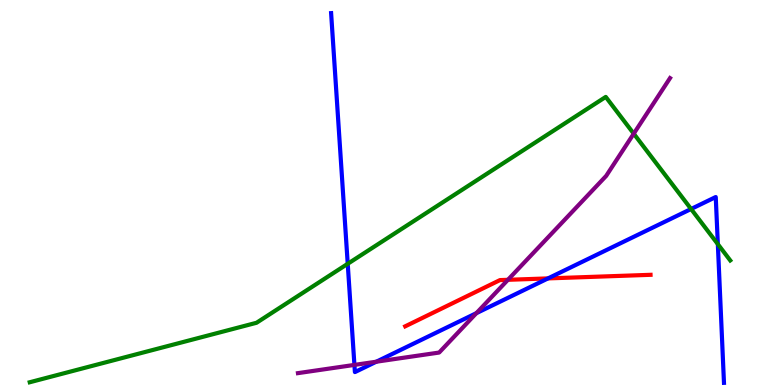[{'lines': ['blue', 'red'], 'intersections': [{'x': 7.07, 'y': 2.77}]}, {'lines': ['green', 'red'], 'intersections': []}, {'lines': ['purple', 'red'], 'intersections': [{'x': 6.55, 'y': 2.73}]}, {'lines': ['blue', 'green'], 'intersections': [{'x': 4.49, 'y': 3.15}, {'x': 8.92, 'y': 4.57}, {'x': 9.26, 'y': 3.66}]}, {'lines': ['blue', 'purple'], 'intersections': [{'x': 4.57, 'y': 0.522}, {'x': 4.86, 'y': 0.605}, {'x': 6.15, 'y': 1.87}]}, {'lines': ['green', 'purple'], 'intersections': [{'x': 8.18, 'y': 6.53}]}]